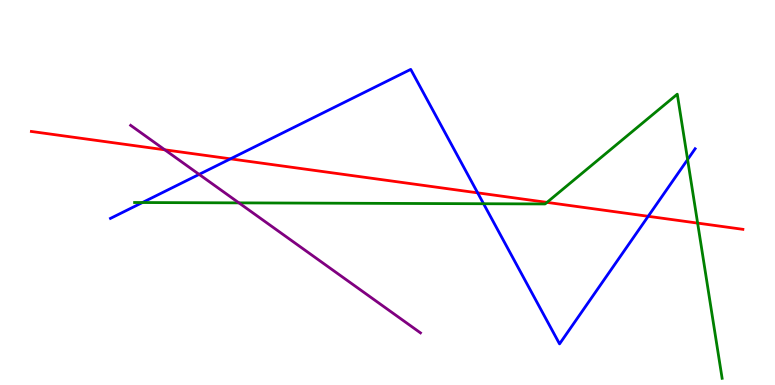[{'lines': ['blue', 'red'], 'intersections': [{'x': 2.97, 'y': 5.87}, {'x': 6.16, 'y': 4.99}, {'x': 8.36, 'y': 4.38}]}, {'lines': ['green', 'red'], 'intersections': [{'x': 7.06, 'y': 4.74}, {'x': 9.0, 'y': 4.21}]}, {'lines': ['purple', 'red'], 'intersections': [{'x': 2.13, 'y': 6.11}]}, {'lines': ['blue', 'green'], 'intersections': [{'x': 1.84, 'y': 4.74}, {'x': 6.24, 'y': 4.71}, {'x': 8.87, 'y': 5.86}]}, {'lines': ['blue', 'purple'], 'intersections': [{'x': 2.57, 'y': 5.47}]}, {'lines': ['green', 'purple'], 'intersections': [{'x': 3.08, 'y': 4.73}]}]